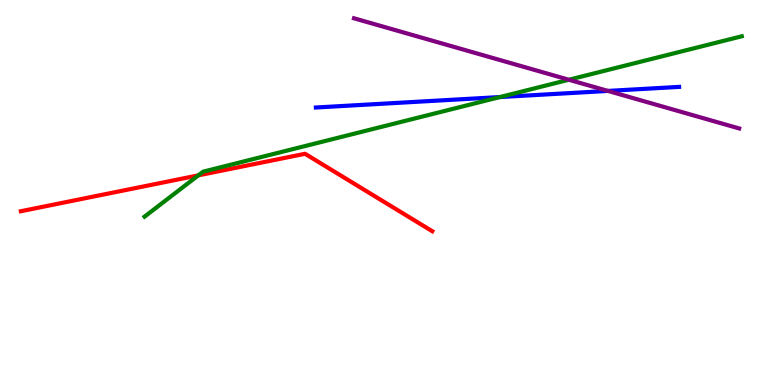[{'lines': ['blue', 'red'], 'intersections': []}, {'lines': ['green', 'red'], 'intersections': [{'x': 2.56, 'y': 5.45}]}, {'lines': ['purple', 'red'], 'intersections': []}, {'lines': ['blue', 'green'], 'intersections': [{'x': 6.45, 'y': 7.48}]}, {'lines': ['blue', 'purple'], 'intersections': [{'x': 7.84, 'y': 7.64}]}, {'lines': ['green', 'purple'], 'intersections': [{'x': 7.34, 'y': 7.93}]}]